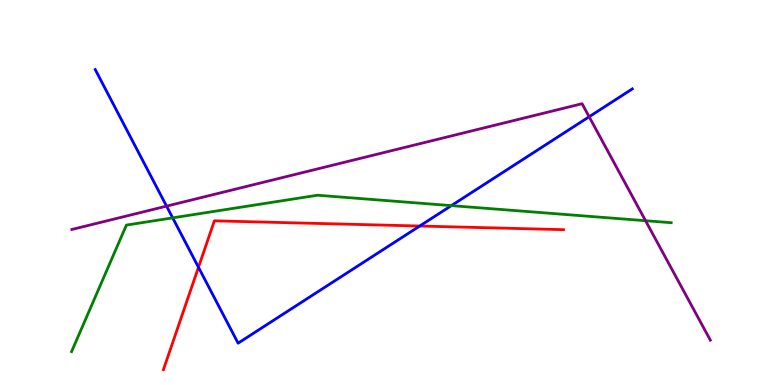[{'lines': ['blue', 'red'], 'intersections': [{'x': 2.56, 'y': 3.06}, {'x': 5.42, 'y': 4.13}]}, {'lines': ['green', 'red'], 'intersections': []}, {'lines': ['purple', 'red'], 'intersections': []}, {'lines': ['blue', 'green'], 'intersections': [{'x': 2.23, 'y': 4.34}, {'x': 5.82, 'y': 4.66}]}, {'lines': ['blue', 'purple'], 'intersections': [{'x': 2.15, 'y': 4.65}, {'x': 7.6, 'y': 6.97}]}, {'lines': ['green', 'purple'], 'intersections': [{'x': 8.33, 'y': 4.27}]}]